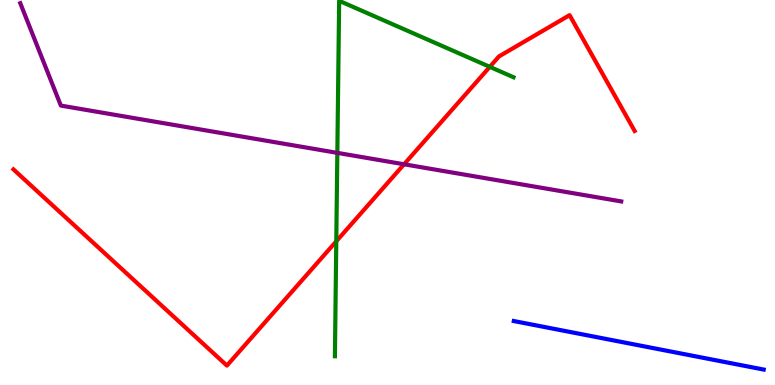[{'lines': ['blue', 'red'], 'intersections': []}, {'lines': ['green', 'red'], 'intersections': [{'x': 4.34, 'y': 3.73}, {'x': 6.32, 'y': 8.26}]}, {'lines': ['purple', 'red'], 'intersections': [{'x': 5.21, 'y': 5.73}]}, {'lines': ['blue', 'green'], 'intersections': []}, {'lines': ['blue', 'purple'], 'intersections': []}, {'lines': ['green', 'purple'], 'intersections': [{'x': 4.35, 'y': 6.03}]}]